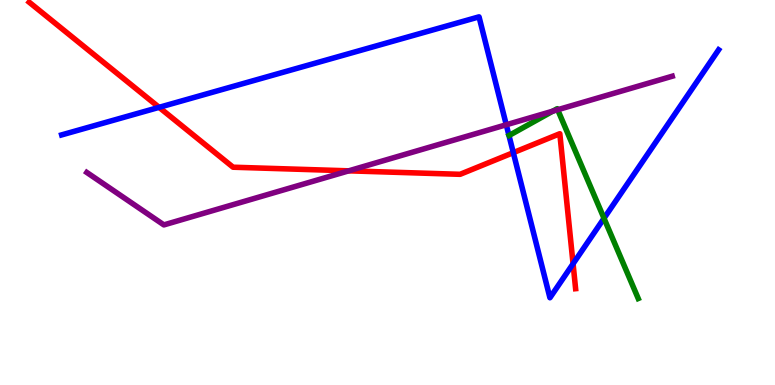[{'lines': ['blue', 'red'], 'intersections': [{'x': 2.05, 'y': 7.21}, {'x': 6.62, 'y': 6.04}, {'x': 7.39, 'y': 3.15}]}, {'lines': ['green', 'red'], 'intersections': []}, {'lines': ['purple', 'red'], 'intersections': [{'x': 4.5, 'y': 5.56}]}, {'lines': ['blue', 'green'], 'intersections': [{'x': 7.79, 'y': 4.33}]}, {'lines': ['blue', 'purple'], 'intersections': [{'x': 6.53, 'y': 6.76}]}, {'lines': ['green', 'purple'], 'intersections': [{'x': 7.13, 'y': 7.11}, {'x': 7.2, 'y': 7.15}]}]